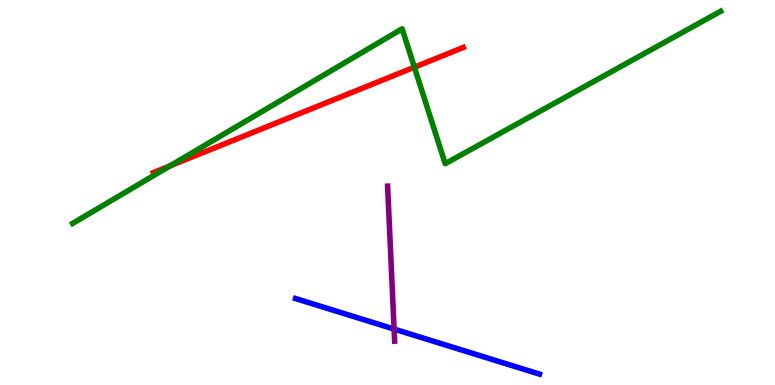[{'lines': ['blue', 'red'], 'intersections': []}, {'lines': ['green', 'red'], 'intersections': [{'x': 2.19, 'y': 5.69}, {'x': 5.35, 'y': 8.25}]}, {'lines': ['purple', 'red'], 'intersections': []}, {'lines': ['blue', 'green'], 'intersections': []}, {'lines': ['blue', 'purple'], 'intersections': [{'x': 5.09, 'y': 1.45}]}, {'lines': ['green', 'purple'], 'intersections': []}]